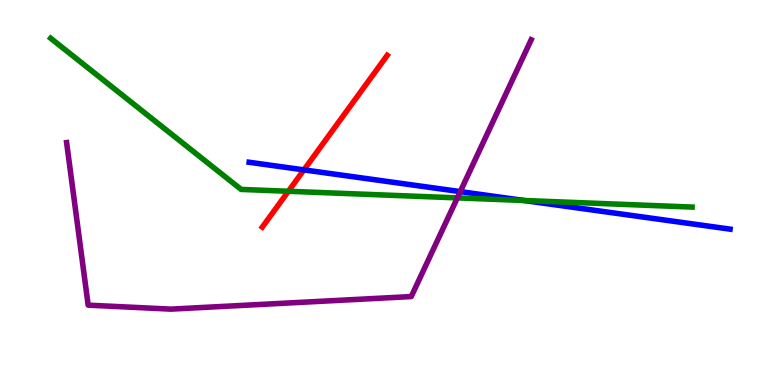[{'lines': ['blue', 'red'], 'intersections': [{'x': 3.92, 'y': 5.59}]}, {'lines': ['green', 'red'], 'intersections': [{'x': 3.72, 'y': 5.03}]}, {'lines': ['purple', 'red'], 'intersections': []}, {'lines': ['blue', 'green'], 'intersections': [{'x': 6.76, 'y': 4.79}]}, {'lines': ['blue', 'purple'], 'intersections': [{'x': 5.94, 'y': 5.02}]}, {'lines': ['green', 'purple'], 'intersections': [{'x': 5.9, 'y': 4.86}]}]